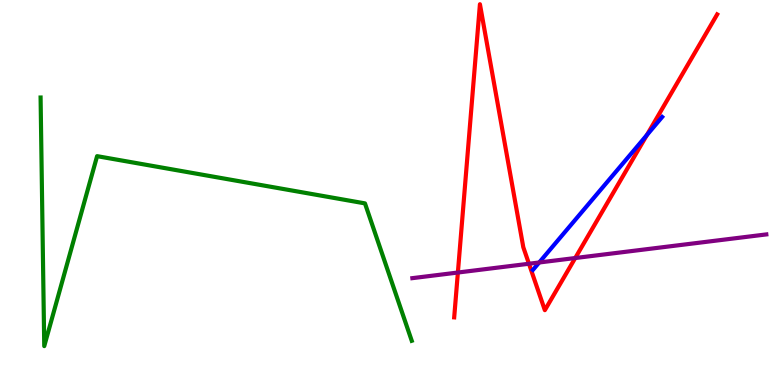[{'lines': ['blue', 'red'], 'intersections': [{'x': 8.35, 'y': 6.49}]}, {'lines': ['green', 'red'], 'intersections': []}, {'lines': ['purple', 'red'], 'intersections': [{'x': 5.91, 'y': 2.92}, {'x': 6.83, 'y': 3.15}, {'x': 7.42, 'y': 3.3}]}, {'lines': ['blue', 'green'], 'intersections': []}, {'lines': ['blue', 'purple'], 'intersections': [{'x': 6.96, 'y': 3.18}]}, {'lines': ['green', 'purple'], 'intersections': []}]